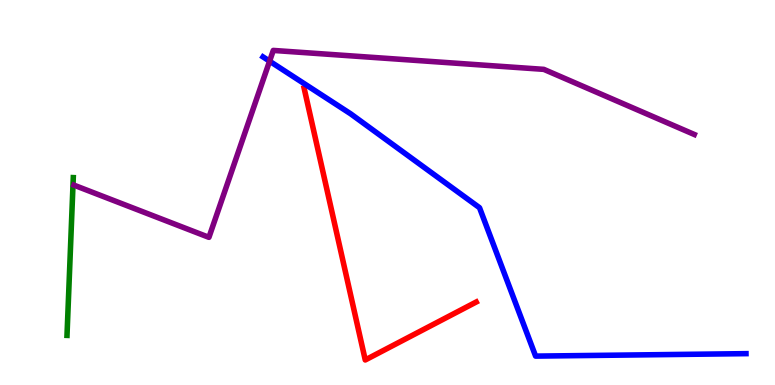[{'lines': ['blue', 'red'], 'intersections': []}, {'lines': ['green', 'red'], 'intersections': []}, {'lines': ['purple', 'red'], 'intersections': []}, {'lines': ['blue', 'green'], 'intersections': []}, {'lines': ['blue', 'purple'], 'intersections': [{'x': 3.48, 'y': 8.41}]}, {'lines': ['green', 'purple'], 'intersections': []}]